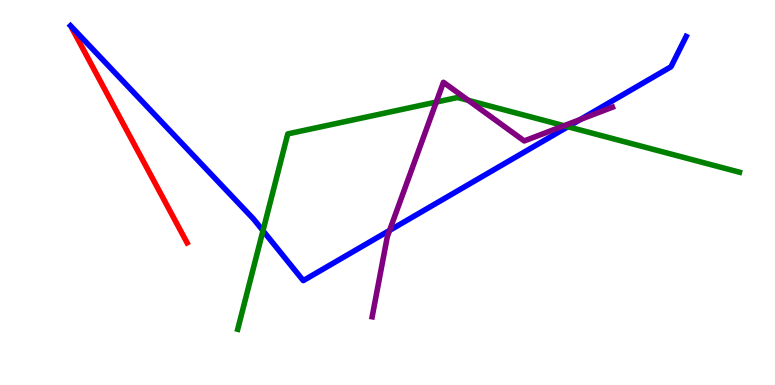[{'lines': ['blue', 'red'], 'intersections': []}, {'lines': ['green', 'red'], 'intersections': []}, {'lines': ['purple', 'red'], 'intersections': []}, {'lines': ['blue', 'green'], 'intersections': [{'x': 3.39, 'y': 4.01}, {'x': 7.33, 'y': 6.71}]}, {'lines': ['blue', 'purple'], 'intersections': [{'x': 5.03, 'y': 4.02}, {'x': 7.49, 'y': 6.9}]}, {'lines': ['green', 'purple'], 'intersections': [{'x': 5.63, 'y': 7.35}, {'x': 6.04, 'y': 7.39}, {'x': 7.28, 'y': 6.73}]}]